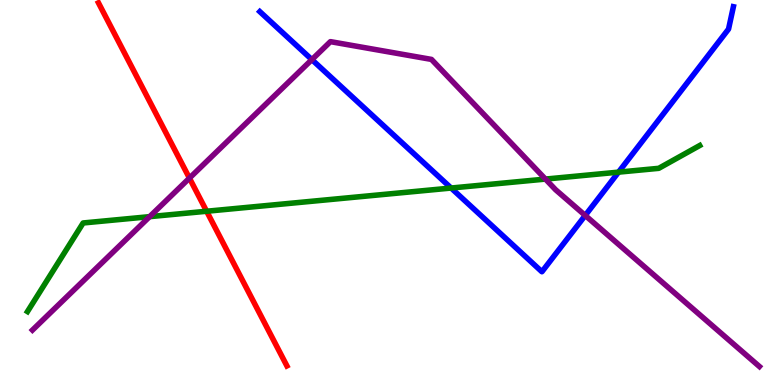[{'lines': ['blue', 'red'], 'intersections': []}, {'lines': ['green', 'red'], 'intersections': [{'x': 2.67, 'y': 4.51}]}, {'lines': ['purple', 'red'], 'intersections': [{'x': 2.44, 'y': 5.37}]}, {'lines': ['blue', 'green'], 'intersections': [{'x': 5.82, 'y': 5.12}, {'x': 7.98, 'y': 5.53}]}, {'lines': ['blue', 'purple'], 'intersections': [{'x': 4.02, 'y': 8.45}, {'x': 7.55, 'y': 4.4}]}, {'lines': ['green', 'purple'], 'intersections': [{'x': 1.93, 'y': 4.37}, {'x': 7.04, 'y': 5.35}]}]